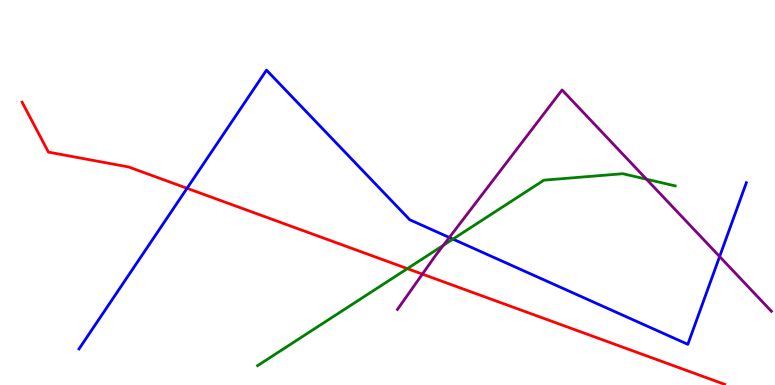[{'lines': ['blue', 'red'], 'intersections': [{'x': 2.41, 'y': 5.11}]}, {'lines': ['green', 'red'], 'intersections': [{'x': 5.26, 'y': 3.02}]}, {'lines': ['purple', 'red'], 'intersections': [{'x': 5.45, 'y': 2.88}]}, {'lines': ['blue', 'green'], 'intersections': [{'x': 5.84, 'y': 3.79}]}, {'lines': ['blue', 'purple'], 'intersections': [{'x': 5.8, 'y': 3.83}, {'x': 9.29, 'y': 3.34}]}, {'lines': ['green', 'purple'], 'intersections': [{'x': 5.72, 'y': 3.63}, {'x': 8.34, 'y': 5.35}]}]